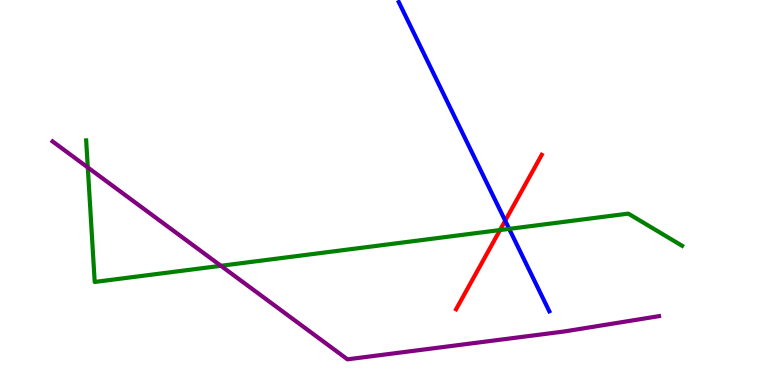[{'lines': ['blue', 'red'], 'intersections': [{'x': 6.52, 'y': 4.27}]}, {'lines': ['green', 'red'], 'intersections': [{'x': 6.45, 'y': 4.02}]}, {'lines': ['purple', 'red'], 'intersections': []}, {'lines': ['blue', 'green'], 'intersections': [{'x': 6.57, 'y': 4.06}]}, {'lines': ['blue', 'purple'], 'intersections': []}, {'lines': ['green', 'purple'], 'intersections': [{'x': 1.13, 'y': 5.65}, {'x': 2.85, 'y': 3.1}]}]